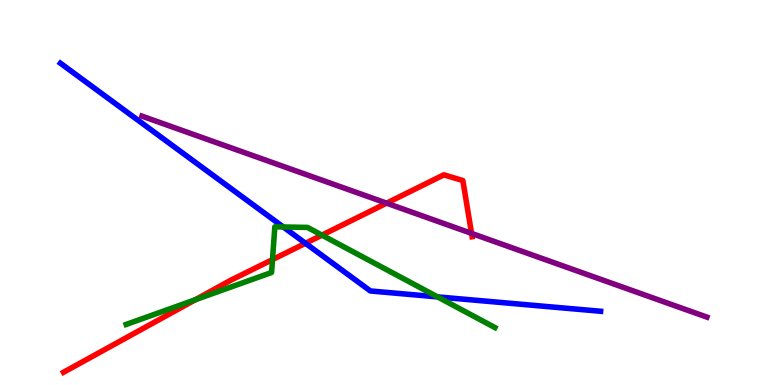[{'lines': ['blue', 'red'], 'intersections': [{'x': 3.94, 'y': 3.68}]}, {'lines': ['green', 'red'], 'intersections': [{'x': 2.52, 'y': 2.21}, {'x': 3.52, 'y': 3.26}, {'x': 4.15, 'y': 3.89}]}, {'lines': ['purple', 'red'], 'intersections': [{'x': 4.99, 'y': 4.72}, {'x': 6.08, 'y': 3.94}]}, {'lines': ['blue', 'green'], 'intersections': [{'x': 3.66, 'y': 4.1}, {'x': 5.65, 'y': 2.29}]}, {'lines': ['blue', 'purple'], 'intersections': []}, {'lines': ['green', 'purple'], 'intersections': []}]